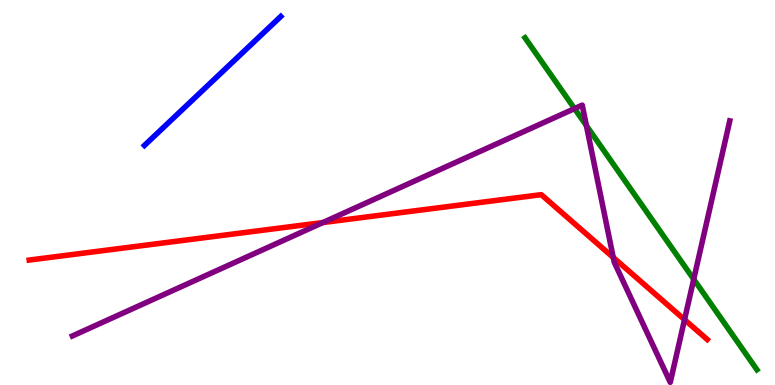[{'lines': ['blue', 'red'], 'intersections': []}, {'lines': ['green', 'red'], 'intersections': []}, {'lines': ['purple', 'red'], 'intersections': [{'x': 4.17, 'y': 4.22}, {'x': 7.91, 'y': 3.31}, {'x': 8.83, 'y': 1.7}]}, {'lines': ['blue', 'green'], 'intersections': []}, {'lines': ['blue', 'purple'], 'intersections': []}, {'lines': ['green', 'purple'], 'intersections': [{'x': 7.41, 'y': 7.18}, {'x': 7.57, 'y': 6.74}, {'x': 8.95, 'y': 2.75}]}]